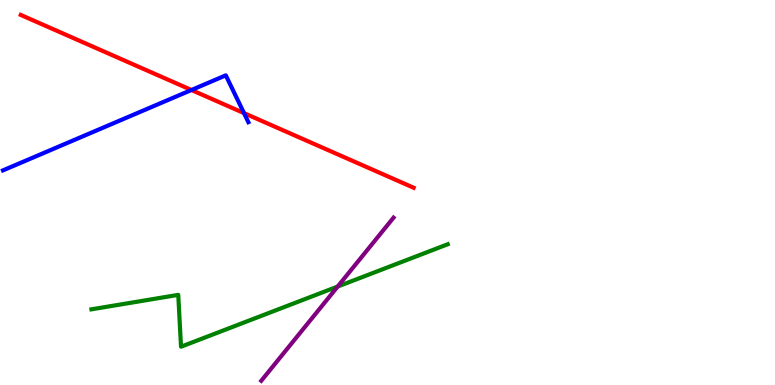[{'lines': ['blue', 'red'], 'intersections': [{'x': 2.47, 'y': 7.66}, {'x': 3.15, 'y': 7.06}]}, {'lines': ['green', 'red'], 'intersections': []}, {'lines': ['purple', 'red'], 'intersections': []}, {'lines': ['blue', 'green'], 'intersections': []}, {'lines': ['blue', 'purple'], 'intersections': []}, {'lines': ['green', 'purple'], 'intersections': [{'x': 4.36, 'y': 2.56}]}]